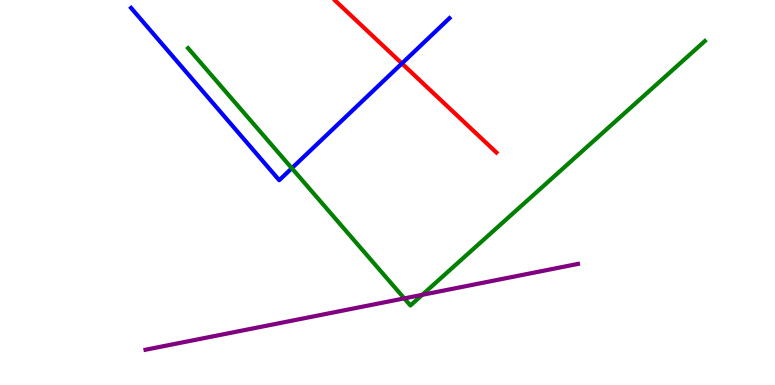[{'lines': ['blue', 'red'], 'intersections': [{'x': 5.19, 'y': 8.35}]}, {'lines': ['green', 'red'], 'intersections': []}, {'lines': ['purple', 'red'], 'intersections': []}, {'lines': ['blue', 'green'], 'intersections': [{'x': 3.77, 'y': 5.63}]}, {'lines': ['blue', 'purple'], 'intersections': []}, {'lines': ['green', 'purple'], 'intersections': [{'x': 5.22, 'y': 2.25}, {'x': 5.45, 'y': 2.34}]}]